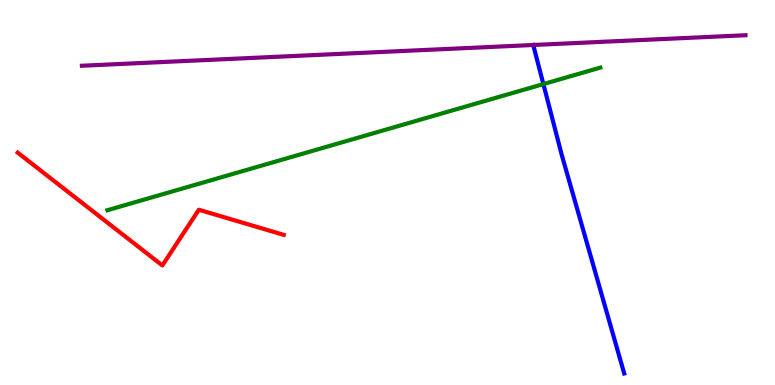[{'lines': ['blue', 'red'], 'intersections': []}, {'lines': ['green', 'red'], 'intersections': []}, {'lines': ['purple', 'red'], 'intersections': []}, {'lines': ['blue', 'green'], 'intersections': [{'x': 7.01, 'y': 7.82}]}, {'lines': ['blue', 'purple'], 'intersections': [{'x': 6.88, 'y': 8.83}]}, {'lines': ['green', 'purple'], 'intersections': []}]